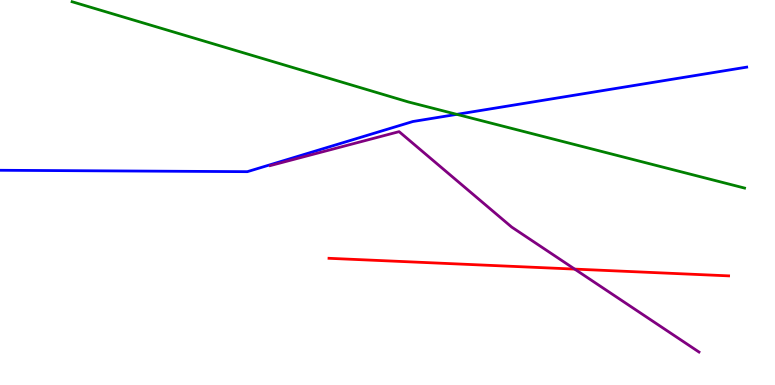[{'lines': ['blue', 'red'], 'intersections': []}, {'lines': ['green', 'red'], 'intersections': []}, {'lines': ['purple', 'red'], 'intersections': [{'x': 7.42, 'y': 3.01}]}, {'lines': ['blue', 'green'], 'intersections': [{'x': 5.89, 'y': 7.03}]}, {'lines': ['blue', 'purple'], 'intersections': []}, {'lines': ['green', 'purple'], 'intersections': []}]